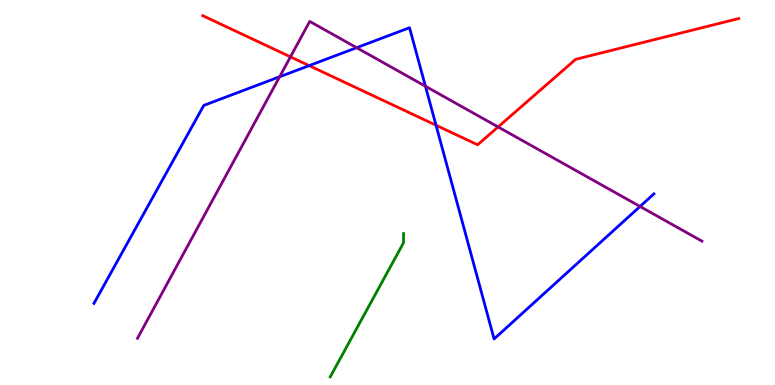[{'lines': ['blue', 'red'], 'intersections': [{'x': 3.99, 'y': 8.3}, {'x': 5.63, 'y': 6.75}]}, {'lines': ['green', 'red'], 'intersections': []}, {'lines': ['purple', 'red'], 'intersections': [{'x': 3.75, 'y': 8.52}, {'x': 6.43, 'y': 6.7}]}, {'lines': ['blue', 'green'], 'intersections': []}, {'lines': ['blue', 'purple'], 'intersections': [{'x': 3.61, 'y': 8.01}, {'x': 4.6, 'y': 8.76}, {'x': 5.49, 'y': 7.76}, {'x': 8.26, 'y': 4.64}]}, {'lines': ['green', 'purple'], 'intersections': []}]